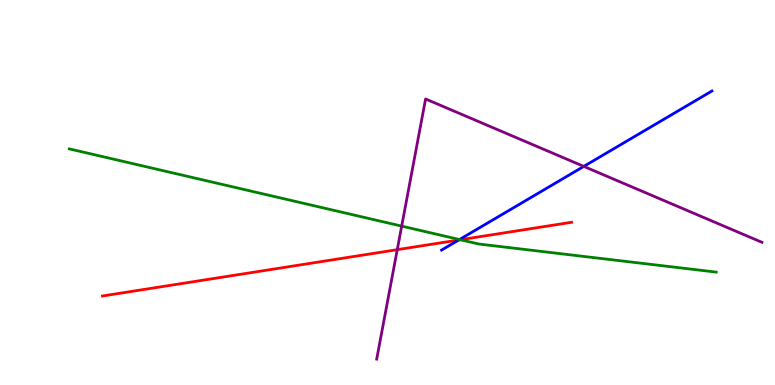[{'lines': ['blue', 'red'], 'intersections': [{'x': 5.92, 'y': 3.77}]}, {'lines': ['green', 'red'], 'intersections': [{'x': 5.94, 'y': 3.77}]}, {'lines': ['purple', 'red'], 'intersections': [{'x': 5.13, 'y': 3.52}]}, {'lines': ['blue', 'green'], 'intersections': [{'x': 5.93, 'y': 3.78}]}, {'lines': ['blue', 'purple'], 'intersections': [{'x': 7.53, 'y': 5.68}]}, {'lines': ['green', 'purple'], 'intersections': [{'x': 5.18, 'y': 4.13}]}]